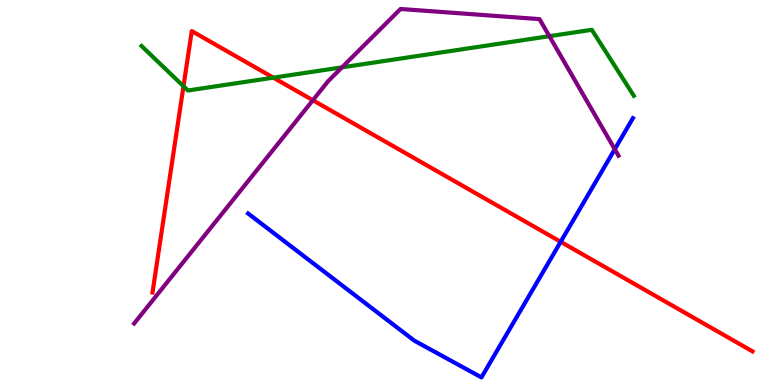[{'lines': ['blue', 'red'], 'intersections': [{'x': 7.23, 'y': 3.72}]}, {'lines': ['green', 'red'], 'intersections': [{'x': 2.37, 'y': 7.76}, {'x': 3.53, 'y': 7.98}]}, {'lines': ['purple', 'red'], 'intersections': [{'x': 4.04, 'y': 7.4}]}, {'lines': ['blue', 'green'], 'intersections': []}, {'lines': ['blue', 'purple'], 'intersections': [{'x': 7.93, 'y': 6.12}]}, {'lines': ['green', 'purple'], 'intersections': [{'x': 4.41, 'y': 8.25}, {'x': 7.09, 'y': 9.06}]}]